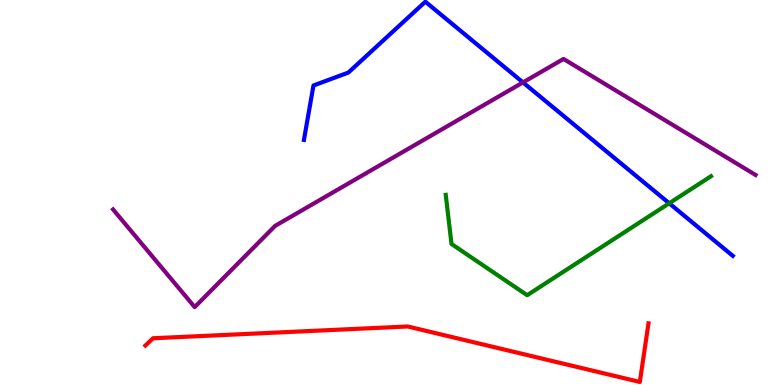[{'lines': ['blue', 'red'], 'intersections': []}, {'lines': ['green', 'red'], 'intersections': []}, {'lines': ['purple', 'red'], 'intersections': []}, {'lines': ['blue', 'green'], 'intersections': [{'x': 8.63, 'y': 4.72}]}, {'lines': ['blue', 'purple'], 'intersections': [{'x': 6.75, 'y': 7.86}]}, {'lines': ['green', 'purple'], 'intersections': []}]